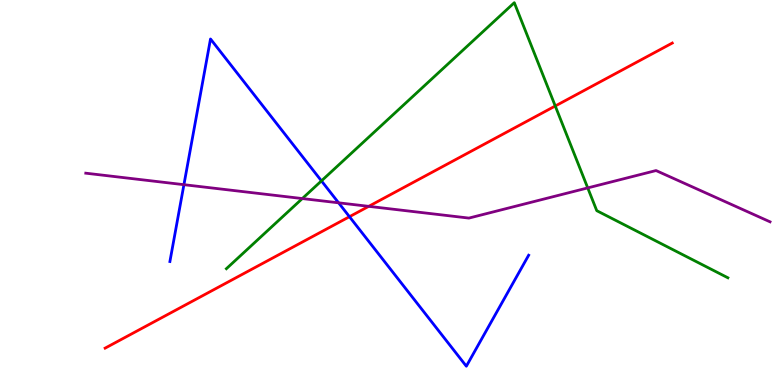[{'lines': ['blue', 'red'], 'intersections': [{'x': 4.51, 'y': 4.37}]}, {'lines': ['green', 'red'], 'intersections': [{'x': 7.16, 'y': 7.25}]}, {'lines': ['purple', 'red'], 'intersections': [{'x': 4.76, 'y': 4.64}]}, {'lines': ['blue', 'green'], 'intersections': [{'x': 4.15, 'y': 5.3}]}, {'lines': ['blue', 'purple'], 'intersections': [{'x': 2.37, 'y': 5.2}, {'x': 4.37, 'y': 4.73}]}, {'lines': ['green', 'purple'], 'intersections': [{'x': 3.9, 'y': 4.84}, {'x': 7.58, 'y': 5.12}]}]